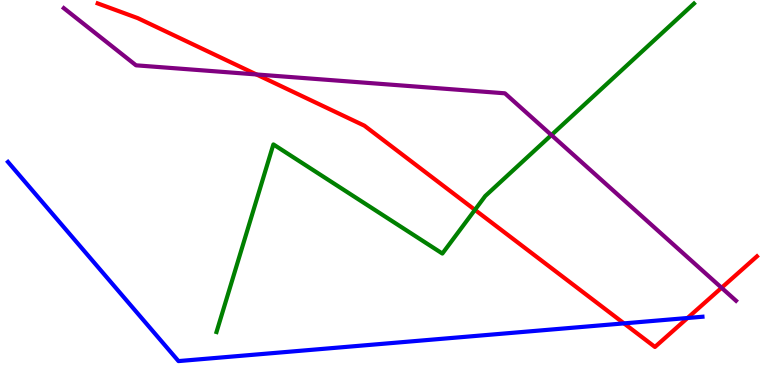[{'lines': ['blue', 'red'], 'intersections': [{'x': 8.05, 'y': 1.6}, {'x': 8.87, 'y': 1.74}]}, {'lines': ['green', 'red'], 'intersections': [{'x': 6.13, 'y': 4.55}]}, {'lines': ['purple', 'red'], 'intersections': [{'x': 3.31, 'y': 8.07}, {'x': 9.31, 'y': 2.53}]}, {'lines': ['blue', 'green'], 'intersections': []}, {'lines': ['blue', 'purple'], 'intersections': []}, {'lines': ['green', 'purple'], 'intersections': [{'x': 7.11, 'y': 6.49}]}]